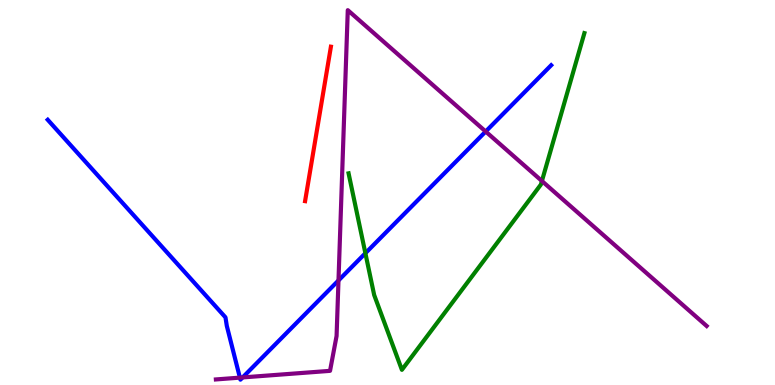[{'lines': ['blue', 'red'], 'intersections': []}, {'lines': ['green', 'red'], 'intersections': []}, {'lines': ['purple', 'red'], 'intersections': []}, {'lines': ['blue', 'green'], 'intersections': [{'x': 4.71, 'y': 3.42}]}, {'lines': ['blue', 'purple'], 'intersections': [{'x': 3.1, 'y': 0.191}, {'x': 3.13, 'y': 0.197}, {'x': 4.37, 'y': 2.72}, {'x': 6.27, 'y': 6.58}]}, {'lines': ['green', 'purple'], 'intersections': [{'x': 6.99, 'y': 5.3}]}]